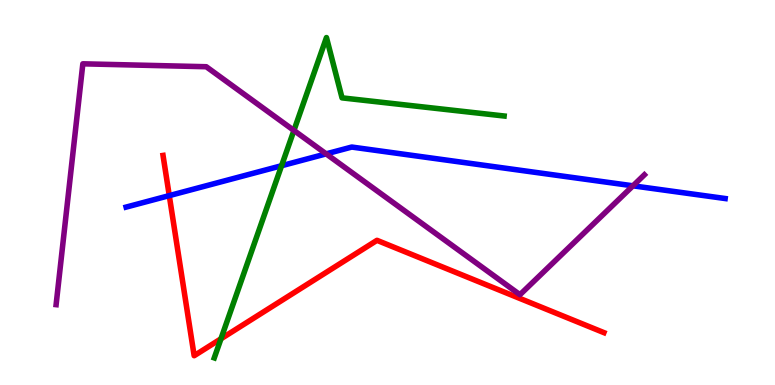[{'lines': ['blue', 'red'], 'intersections': [{'x': 2.18, 'y': 4.92}]}, {'lines': ['green', 'red'], 'intersections': [{'x': 2.85, 'y': 1.2}]}, {'lines': ['purple', 'red'], 'intersections': []}, {'lines': ['blue', 'green'], 'intersections': [{'x': 3.63, 'y': 5.7}]}, {'lines': ['blue', 'purple'], 'intersections': [{'x': 4.21, 'y': 6.0}, {'x': 8.17, 'y': 5.17}]}, {'lines': ['green', 'purple'], 'intersections': [{'x': 3.79, 'y': 6.61}]}]